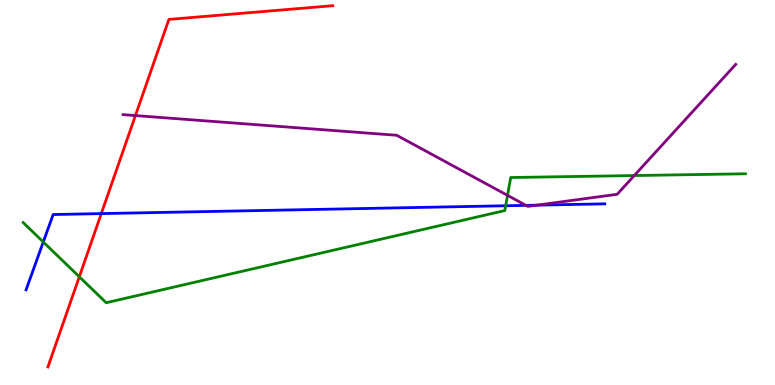[{'lines': ['blue', 'red'], 'intersections': [{'x': 1.31, 'y': 4.45}]}, {'lines': ['green', 'red'], 'intersections': [{'x': 1.02, 'y': 2.81}]}, {'lines': ['purple', 'red'], 'intersections': [{'x': 1.75, 'y': 7.0}]}, {'lines': ['blue', 'green'], 'intersections': [{'x': 0.558, 'y': 3.71}, {'x': 6.52, 'y': 4.66}]}, {'lines': ['blue', 'purple'], 'intersections': [{'x': 6.79, 'y': 4.67}, {'x': 6.93, 'y': 4.67}]}, {'lines': ['green', 'purple'], 'intersections': [{'x': 6.55, 'y': 4.93}, {'x': 8.18, 'y': 5.44}]}]